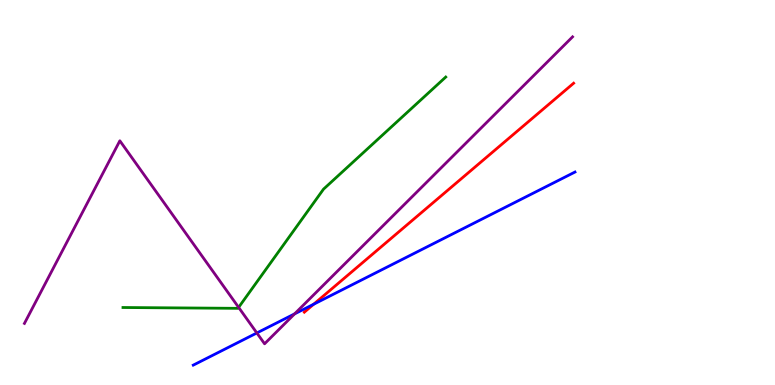[{'lines': ['blue', 'red'], 'intersections': [{'x': 4.05, 'y': 2.1}]}, {'lines': ['green', 'red'], 'intersections': []}, {'lines': ['purple', 'red'], 'intersections': []}, {'lines': ['blue', 'green'], 'intersections': []}, {'lines': ['blue', 'purple'], 'intersections': [{'x': 3.31, 'y': 1.35}, {'x': 3.8, 'y': 1.85}]}, {'lines': ['green', 'purple'], 'intersections': [{'x': 3.08, 'y': 2.02}]}]